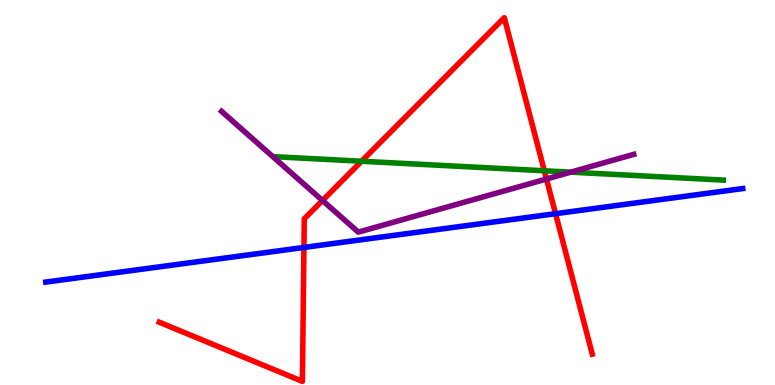[{'lines': ['blue', 'red'], 'intersections': [{'x': 3.92, 'y': 3.57}, {'x': 7.17, 'y': 4.45}]}, {'lines': ['green', 'red'], 'intersections': [{'x': 4.66, 'y': 5.81}, {'x': 7.02, 'y': 5.56}]}, {'lines': ['purple', 'red'], 'intersections': [{'x': 4.16, 'y': 4.79}, {'x': 7.05, 'y': 5.35}]}, {'lines': ['blue', 'green'], 'intersections': []}, {'lines': ['blue', 'purple'], 'intersections': []}, {'lines': ['green', 'purple'], 'intersections': [{'x': 7.36, 'y': 5.53}]}]